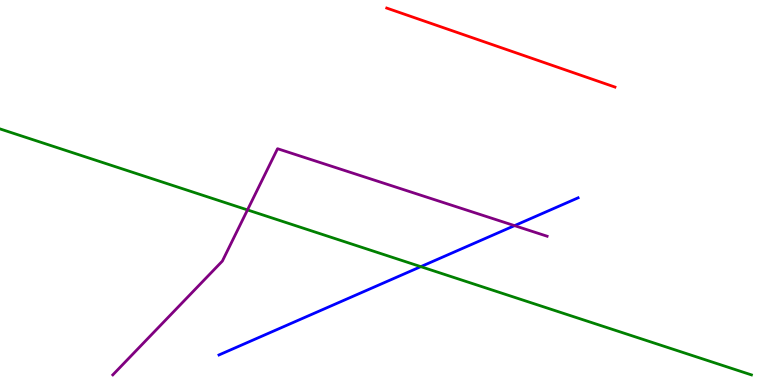[{'lines': ['blue', 'red'], 'intersections': []}, {'lines': ['green', 'red'], 'intersections': []}, {'lines': ['purple', 'red'], 'intersections': []}, {'lines': ['blue', 'green'], 'intersections': [{'x': 5.43, 'y': 3.07}]}, {'lines': ['blue', 'purple'], 'intersections': [{'x': 6.64, 'y': 4.14}]}, {'lines': ['green', 'purple'], 'intersections': [{'x': 3.19, 'y': 4.55}]}]